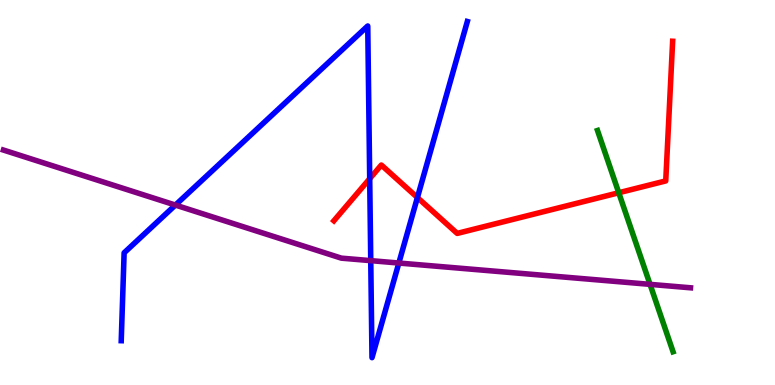[{'lines': ['blue', 'red'], 'intersections': [{'x': 4.77, 'y': 5.36}, {'x': 5.39, 'y': 4.87}]}, {'lines': ['green', 'red'], 'intersections': [{'x': 7.98, 'y': 4.99}]}, {'lines': ['purple', 'red'], 'intersections': []}, {'lines': ['blue', 'green'], 'intersections': []}, {'lines': ['blue', 'purple'], 'intersections': [{'x': 2.26, 'y': 4.67}, {'x': 4.78, 'y': 3.23}, {'x': 5.15, 'y': 3.17}]}, {'lines': ['green', 'purple'], 'intersections': [{'x': 8.39, 'y': 2.61}]}]